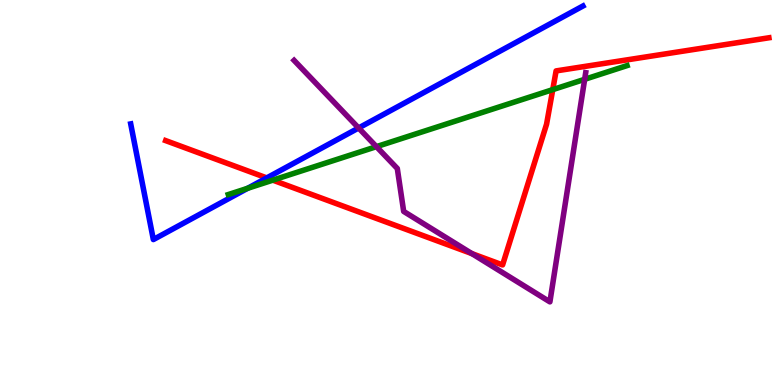[{'lines': ['blue', 'red'], 'intersections': [{'x': 3.44, 'y': 5.38}]}, {'lines': ['green', 'red'], 'intersections': [{'x': 3.52, 'y': 5.32}, {'x': 7.13, 'y': 7.67}]}, {'lines': ['purple', 'red'], 'intersections': [{'x': 6.09, 'y': 3.41}]}, {'lines': ['blue', 'green'], 'intersections': [{'x': 3.2, 'y': 5.11}]}, {'lines': ['blue', 'purple'], 'intersections': [{'x': 4.63, 'y': 6.68}]}, {'lines': ['green', 'purple'], 'intersections': [{'x': 4.86, 'y': 6.19}, {'x': 7.54, 'y': 7.94}]}]